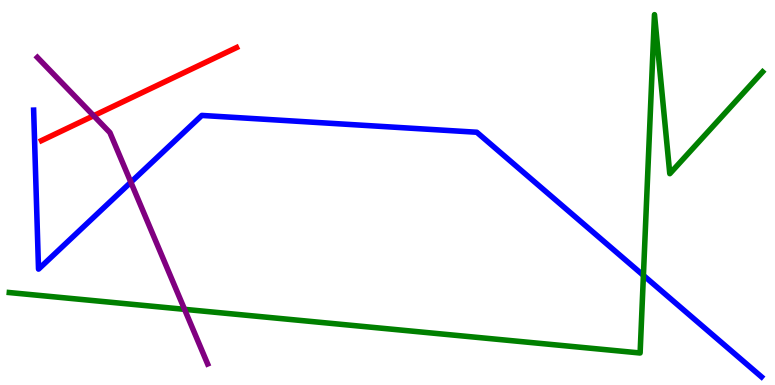[{'lines': ['blue', 'red'], 'intersections': []}, {'lines': ['green', 'red'], 'intersections': []}, {'lines': ['purple', 'red'], 'intersections': [{'x': 1.21, 'y': 6.99}]}, {'lines': ['blue', 'green'], 'intersections': [{'x': 8.3, 'y': 2.85}]}, {'lines': ['blue', 'purple'], 'intersections': [{'x': 1.69, 'y': 5.27}]}, {'lines': ['green', 'purple'], 'intersections': [{'x': 2.38, 'y': 1.97}]}]